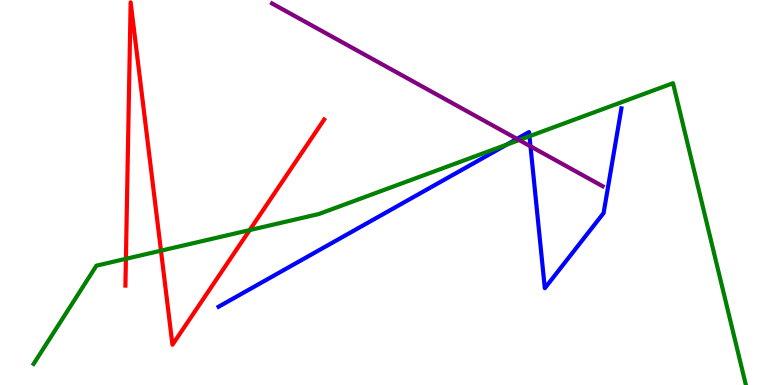[{'lines': ['blue', 'red'], 'intersections': []}, {'lines': ['green', 'red'], 'intersections': [{'x': 1.62, 'y': 3.28}, {'x': 2.08, 'y': 3.49}, {'x': 3.22, 'y': 4.02}]}, {'lines': ['purple', 'red'], 'intersections': []}, {'lines': ['blue', 'green'], 'intersections': [{'x': 6.54, 'y': 6.24}, {'x': 6.83, 'y': 6.46}]}, {'lines': ['blue', 'purple'], 'intersections': [{'x': 6.67, 'y': 6.39}, {'x': 6.85, 'y': 6.2}]}, {'lines': ['green', 'purple'], 'intersections': [{'x': 6.7, 'y': 6.36}]}]